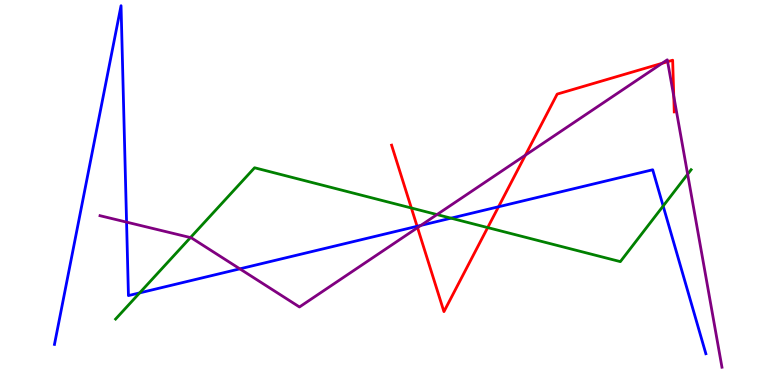[{'lines': ['blue', 'red'], 'intersections': [{'x': 5.38, 'y': 4.12}, {'x': 6.43, 'y': 4.63}]}, {'lines': ['green', 'red'], 'intersections': [{'x': 5.31, 'y': 4.6}, {'x': 6.29, 'y': 4.09}]}, {'lines': ['purple', 'red'], 'intersections': [{'x': 5.39, 'y': 4.09}, {'x': 6.78, 'y': 5.97}, {'x': 8.54, 'y': 8.36}, {'x': 8.61, 'y': 8.4}, {'x': 8.69, 'y': 7.5}]}, {'lines': ['blue', 'green'], 'intersections': [{'x': 1.8, 'y': 2.39}, {'x': 5.82, 'y': 4.33}, {'x': 8.56, 'y': 4.65}]}, {'lines': ['blue', 'purple'], 'intersections': [{'x': 1.63, 'y': 4.23}, {'x': 3.09, 'y': 3.02}, {'x': 5.43, 'y': 4.15}]}, {'lines': ['green', 'purple'], 'intersections': [{'x': 2.46, 'y': 3.83}, {'x': 5.64, 'y': 4.43}, {'x': 8.87, 'y': 5.47}]}]